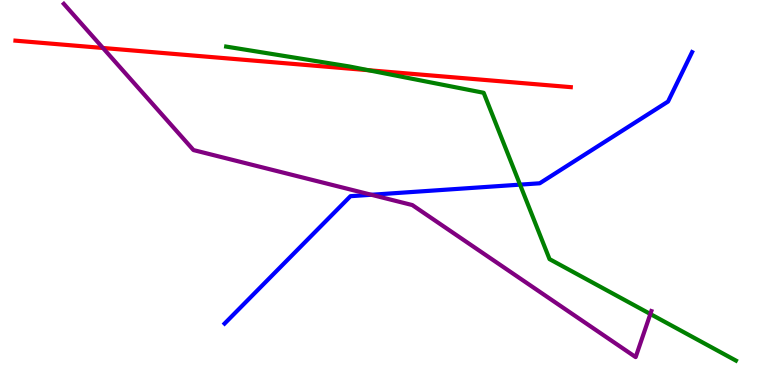[{'lines': ['blue', 'red'], 'intersections': []}, {'lines': ['green', 'red'], 'intersections': [{'x': 4.75, 'y': 8.18}]}, {'lines': ['purple', 'red'], 'intersections': [{'x': 1.33, 'y': 8.75}]}, {'lines': ['blue', 'green'], 'intersections': [{'x': 6.71, 'y': 5.2}]}, {'lines': ['blue', 'purple'], 'intersections': [{'x': 4.79, 'y': 4.94}]}, {'lines': ['green', 'purple'], 'intersections': [{'x': 8.39, 'y': 1.84}]}]